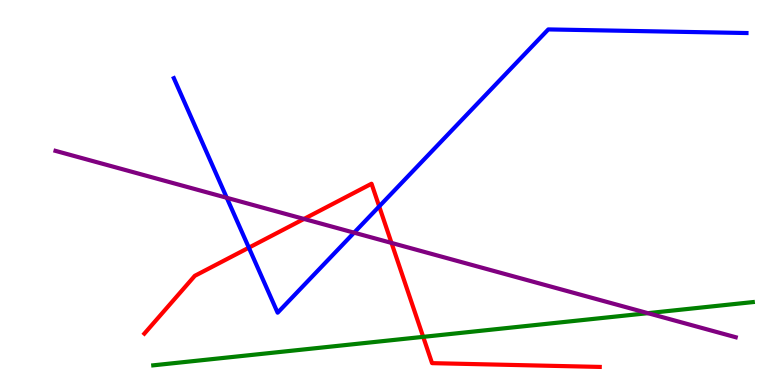[{'lines': ['blue', 'red'], 'intersections': [{'x': 3.21, 'y': 3.57}, {'x': 4.89, 'y': 4.64}]}, {'lines': ['green', 'red'], 'intersections': [{'x': 5.46, 'y': 1.25}]}, {'lines': ['purple', 'red'], 'intersections': [{'x': 3.92, 'y': 4.31}, {'x': 5.05, 'y': 3.69}]}, {'lines': ['blue', 'green'], 'intersections': []}, {'lines': ['blue', 'purple'], 'intersections': [{'x': 2.93, 'y': 4.86}, {'x': 4.57, 'y': 3.96}]}, {'lines': ['green', 'purple'], 'intersections': [{'x': 8.36, 'y': 1.87}]}]